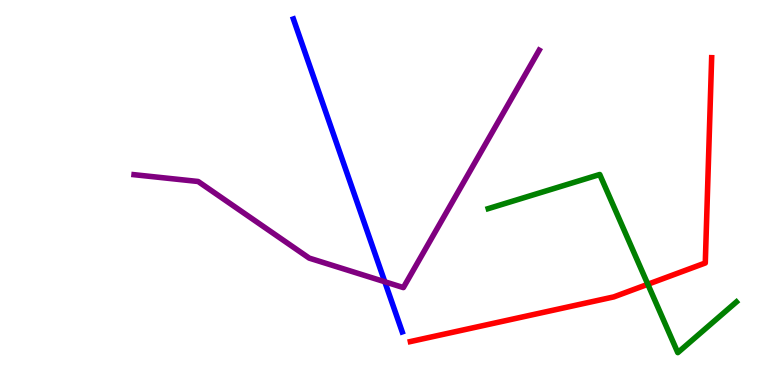[{'lines': ['blue', 'red'], 'intersections': []}, {'lines': ['green', 'red'], 'intersections': [{'x': 8.36, 'y': 2.62}]}, {'lines': ['purple', 'red'], 'intersections': []}, {'lines': ['blue', 'green'], 'intersections': []}, {'lines': ['blue', 'purple'], 'intersections': [{'x': 4.97, 'y': 2.68}]}, {'lines': ['green', 'purple'], 'intersections': []}]